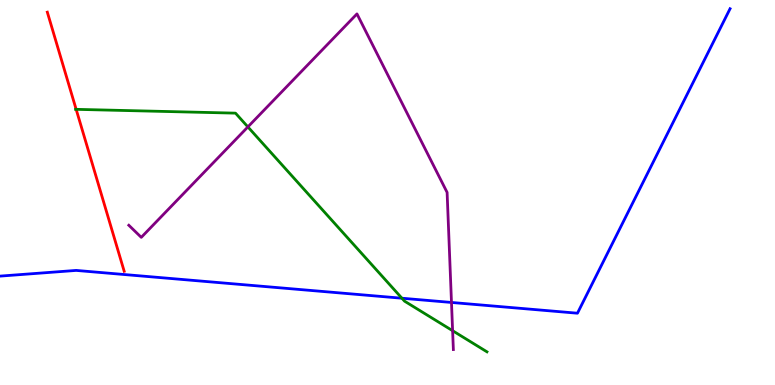[{'lines': ['blue', 'red'], 'intersections': []}, {'lines': ['green', 'red'], 'intersections': [{'x': 0.983, 'y': 7.16}]}, {'lines': ['purple', 'red'], 'intersections': []}, {'lines': ['blue', 'green'], 'intersections': [{'x': 5.19, 'y': 2.25}]}, {'lines': ['blue', 'purple'], 'intersections': [{'x': 5.83, 'y': 2.14}]}, {'lines': ['green', 'purple'], 'intersections': [{'x': 3.2, 'y': 6.7}, {'x': 5.84, 'y': 1.41}]}]